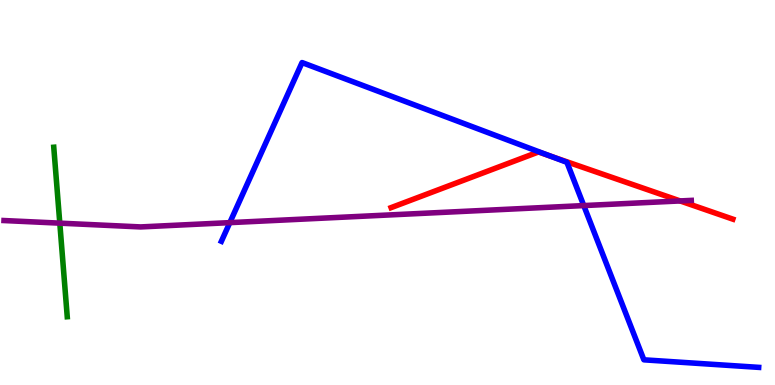[{'lines': ['blue', 'red'], 'intersections': [{'x': 7.1, 'y': 5.94}]}, {'lines': ['green', 'red'], 'intersections': []}, {'lines': ['purple', 'red'], 'intersections': [{'x': 8.78, 'y': 4.78}]}, {'lines': ['blue', 'green'], 'intersections': []}, {'lines': ['blue', 'purple'], 'intersections': [{'x': 2.97, 'y': 4.22}, {'x': 7.53, 'y': 4.66}]}, {'lines': ['green', 'purple'], 'intersections': [{'x': 0.772, 'y': 4.2}]}]